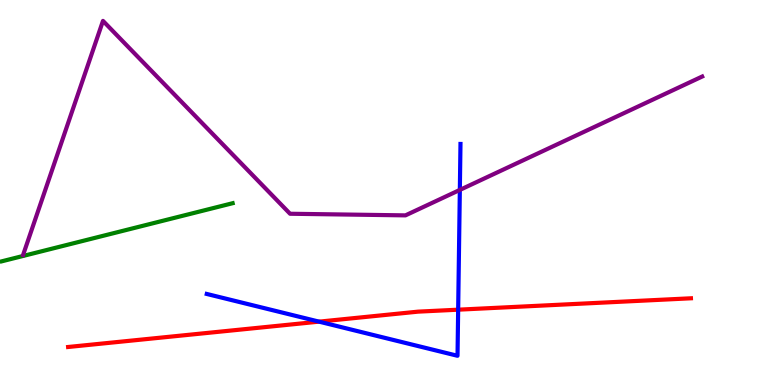[{'lines': ['blue', 'red'], 'intersections': [{'x': 4.12, 'y': 1.65}, {'x': 5.91, 'y': 1.96}]}, {'lines': ['green', 'red'], 'intersections': []}, {'lines': ['purple', 'red'], 'intersections': []}, {'lines': ['blue', 'green'], 'intersections': []}, {'lines': ['blue', 'purple'], 'intersections': [{'x': 5.93, 'y': 5.07}]}, {'lines': ['green', 'purple'], 'intersections': []}]